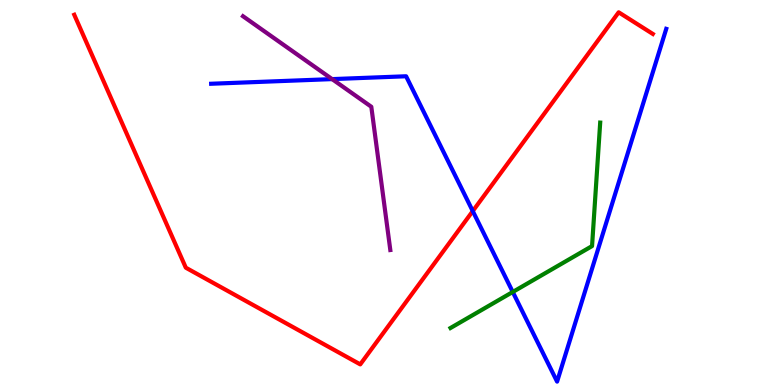[{'lines': ['blue', 'red'], 'intersections': [{'x': 6.1, 'y': 4.52}]}, {'lines': ['green', 'red'], 'intersections': []}, {'lines': ['purple', 'red'], 'intersections': []}, {'lines': ['blue', 'green'], 'intersections': [{'x': 6.62, 'y': 2.42}]}, {'lines': ['blue', 'purple'], 'intersections': [{'x': 4.29, 'y': 7.95}]}, {'lines': ['green', 'purple'], 'intersections': []}]